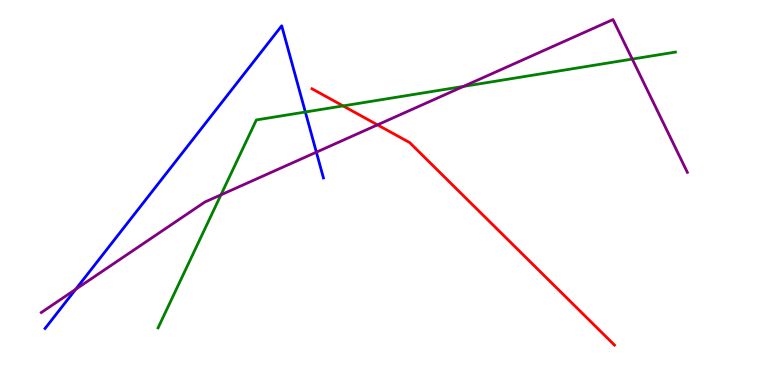[{'lines': ['blue', 'red'], 'intersections': []}, {'lines': ['green', 'red'], 'intersections': [{'x': 4.43, 'y': 7.25}]}, {'lines': ['purple', 'red'], 'intersections': [{'x': 4.87, 'y': 6.76}]}, {'lines': ['blue', 'green'], 'intersections': [{'x': 3.94, 'y': 7.09}]}, {'lines': ['blue', 'purple'], 'intersections': [{'x': 0.977, 'y': 2.49}, {'x': 4.08, 'y': 6.05}]}, {'lines': ['green', 'purple'], 'intersections': [{'x': 2.85, 'y': 4.94}, {'x': 5.98, 'y': 7.76}, {'x': 8.16, 'y': 8.47}]}]